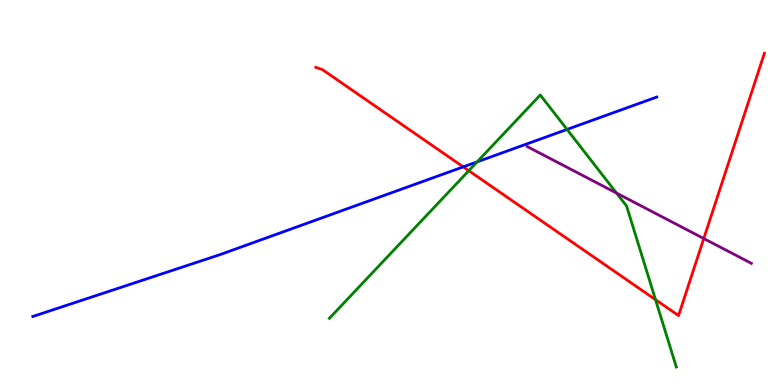[{'lines': ['blue', 'red'], 'intersections': [{'x': 5.98, 'y': 5.67}]}, {'lines': ['green', 'red'], 'intersections': [{'x': 6.05, 'y': 5.57}, {'x': 8.46, 'y': 2.22}]}, {'lines': ['purple', 'red'], 'intersections': [{'x': 9.08, 'y': 3.8}]}, {'lines': ['blue', 'green'], 'intersections': [{'x': 6.16, 'y': 5.8}, {'x': 7.32, 'y': 6.64}]}, {'lines': ['blue', 'purple'], 'intersections': []}, {'lines': ['green', 'purple'], 'intersections': [{'x': 7.96, 'y': 4.98}]}]